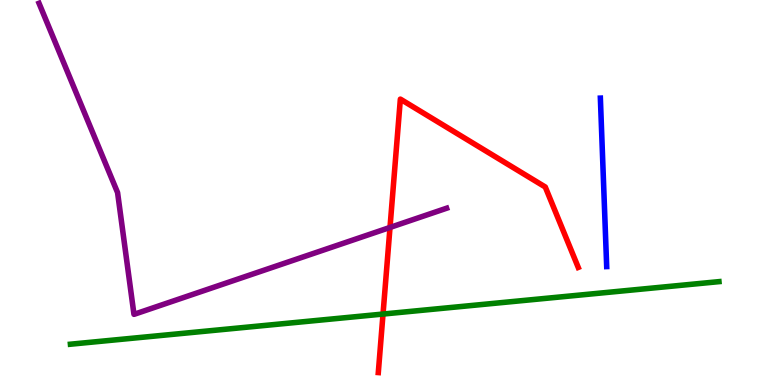[{'lines': ['blue', 'red'], 'intersections': []}, {'lines': ['green', 'red'], 'intersections': [{'x': 4.94, 'y': 1.84}]}, {'lines': ['purple', 'red'], 'intersections': [{'x': 5.03, 'y': 4.09}]}, {'lines': ['blue', 'green'], 'intersections': []}, {'lines': ['blue', 'purple'], 'intersections': []}, {'lines': ['green', 'purple'], 'intersections': []}]